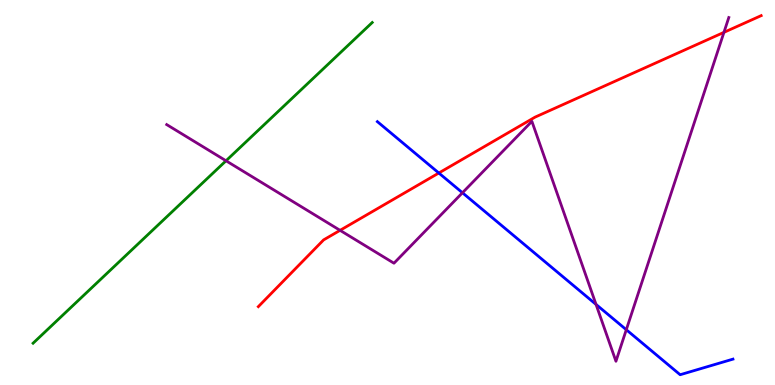[{'lines': ['blue', 'red'], 'intersections': [{'x': 5.66, 'y': 5.51}]}, {'lines': ['green', 'red'], 'intersections': []}, {'lines': ['purple', 'red'], 'intersections': [{'x': 4.39, 'y': 4.02}, {'x': 9.34, 'y': 9.16}]}, {'lines': ['blue', 'green'], 'intersections': []}, {'lines': ['blue', 'purple'], 'intersections': [{'x': 5.97, 'y': 4.99}, {'x': 7.69, 'y': 2.09}, {'x': 8.08, 'y': 1.44}]}, {'lines': ['green', 'purple'], 'intersections': [{'x': 2.92, 'y': 5.82}]}]